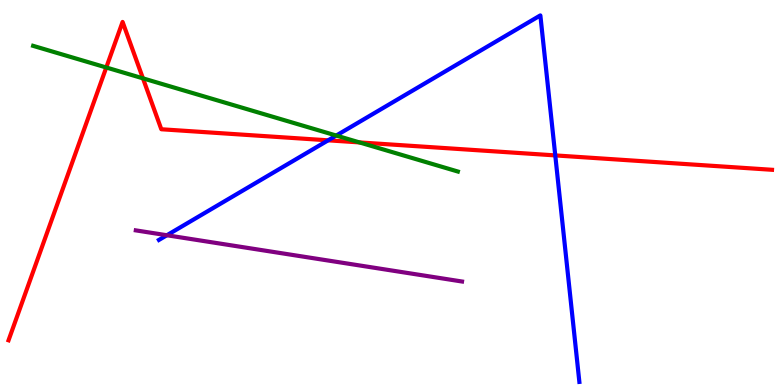[{'lines': ['blue', 'red'], 'intersections': [{'x': 4.23, 'y': 6.36}, {'x': 7.16, 'y': 5.96}]}, {'lines': ['green', 'red'], 'intersections': [{'x': 1.37, 'y': 8.25}, {'x': 1.84, 'y': 7.97}, {'x': 4.64, 'y': 6.3}]}, {'lines': ['purple', 'red'], 'intersections': []}, {'lines': ['blue', 'green'], 'intersections': [{'x': 4.34, 'y': 6.48}]}, {'lines': ['blue', 'purple'], 'intersections': [{'x': 2.15, 'y': 3.89}]}, {'lines': ['green', 'purple'], 'intersections': []}]